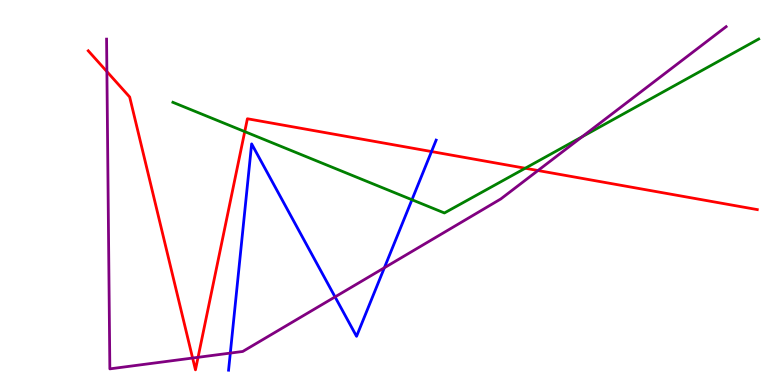[{'lines': ['blue', 'red'], 'intersections': [{'x': 5.57, 'y': 6.06}]}, {'lines': ['green', 'red'], 'intersections': [{'x': 3.16, 'y': 6.58}, {'x': 6.78, 'y': 5.63}]}, {'lines': ['purple', 'red'], 'intersections': [{'x': 1.38, 'y': 8.14}, {'x': 2.49, 'y': 0.701}, {'x': 2.56, 'y': 0.719}, {'x': 6.94, 'y': 5.57}]}, {'lines': ['blue', 'green'], 'intersections': [{'x': 5.32, 'y': 4.81}]}, {'lines': ['blue', 'purple'], 'intersections': [{'x': 2.97, 'y': 0.829}, {'x': 4.32, 'y': 2.29}, {'x': 4.96, 'y': 3.05}]}, {'lines': ['green', 'purple'], 'intersections': [{'x': 7.51, 'y': 6.45}]}]